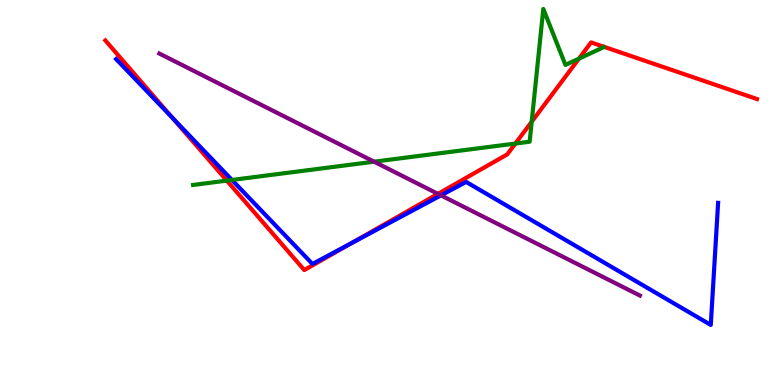[{'lines': ['blue', 'red'], 'intersections': [{'x': 2.22, 'y': 6.94}, {'x': 4.54, 'y': 3.69}]}, {'lines': ['green', 'red'], 'intersections': [{'x': 2.93, 'y': 5.31}, {'x': 6.65, 'y': 6.27}, {'x': 6.86, 'y': 6.84}, {'x': 7.47, 'y': 8.48}]}, {'lines': ['purple', 'red'], 'intersections': [{'x': 5.65, 'y': 4.96}]}, {'lines': ['blue', 'green'], 'intersections': [{'x': 2.99, 'y': 5.33}]}, {'lines': ['blue', 'purple'], 'intersections': [{'x': 5.69, 'y': 4.93}]}, {'lines': ['green', 'purple'], 'intersections': [{'x': 4.83, 'y': 5.8}]}]